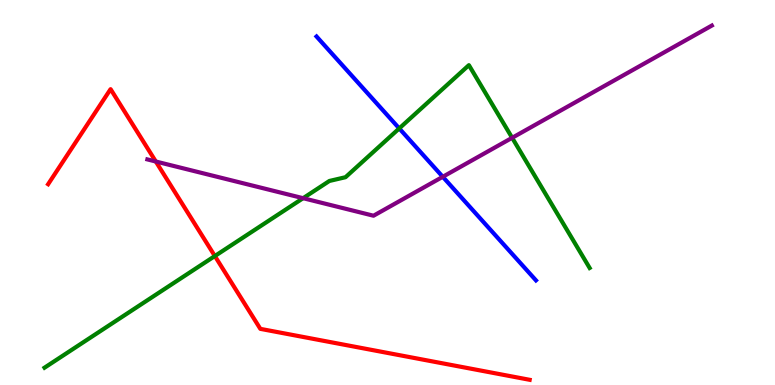[{'lines': ['blue', 'red'], 'intersections': []}, {'lines': ['green', 'red'], 'intersections': [{'x': 2.77, 'y': 3.35}]}, {'lines': ['purple', 'red'], 'intersections': [{'x': 2.01, 'y': 5.8}]}, {'lines': ['blue', 'green'], 'intersections': [{'x': 5.15, 'y': 6.66}]}, {'lines': ['blue', 'purple'], 'intersections': [{'x': 5.71, 'y': 5.41}]}, {'lines': ['green', 'purple'], 'intersections': [{'x': 3.91, 'y': 4.85}, {'x': 6.61, 'y': 6.42}]}]